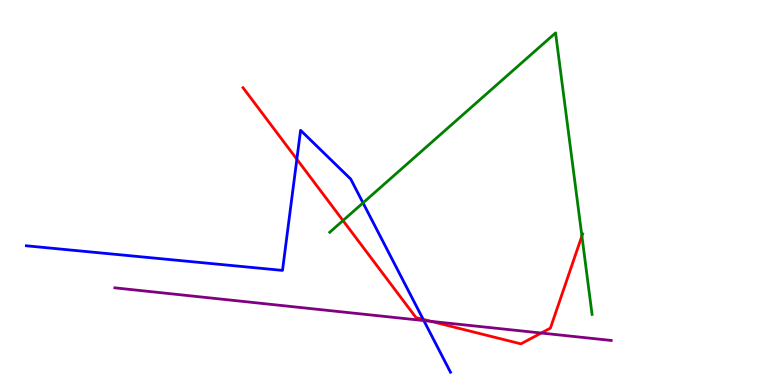[{'lines': ['blue', 'red'], 'intersections': [{'x': 3.83, 'y': 5.86}, {'x': 5.46, 'y': 1.7}]}, {'lines': ['green', 'red'], 'intersections': [{'x': 4.43, 'y': 4.27}, {'x': 7.51, 'y': 3.87}]}, {'lines': ['purple', 'red'], 'intersections': [{'x': 5.56, 'y': 1.65}, {'x': 6.98, 'y': 1.35}]}, {'lines': ['blue', 'green'], 'intersections': [{'x': 4.68, 'y': 4.73}]}, {'lines': ['blue', 'purple'], 'intersections': [{'x': 5.47, 'y': 1.67}]}, {'lines': ['green', 'purple'], 'intersections': []}]